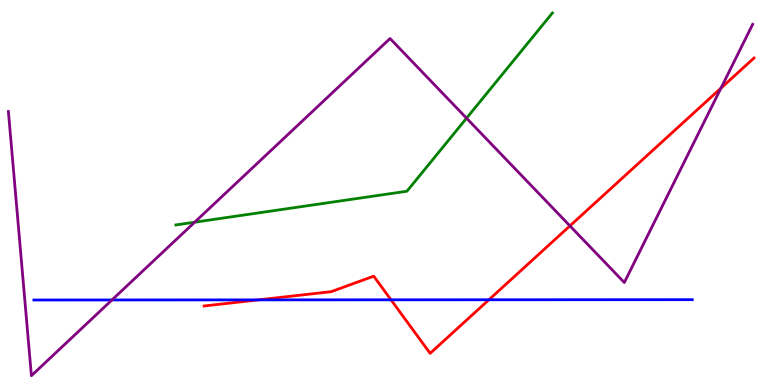[{'lines': ['blue', 'red'], 'intersections': [{'x': 3.33, 'y': 2.21}, {'x': 5.05, 'y': 2.21}, {'x': 6.31, 'y': 2.21}]}, {'lines': ['green', 'red'], 'intersections': []}, {'lines': ['purple', 'red'], 'intersections': [{'x': 7.35, 'y': 4.13}, {'x': 9.3, 'y': 7.71}]}, {'lines': ['blue', 'green'], 'intersections': []}, {'lines': ['blue', 'purple'], 'intersections': [{'x': 1.44, 'y': 2.21}]}, {'lines': ['green', 'purple'], 'intersections': [{'x': 2.51, 'y': 4.23}, {'x': 6.02, 'y': 6.93}]}]